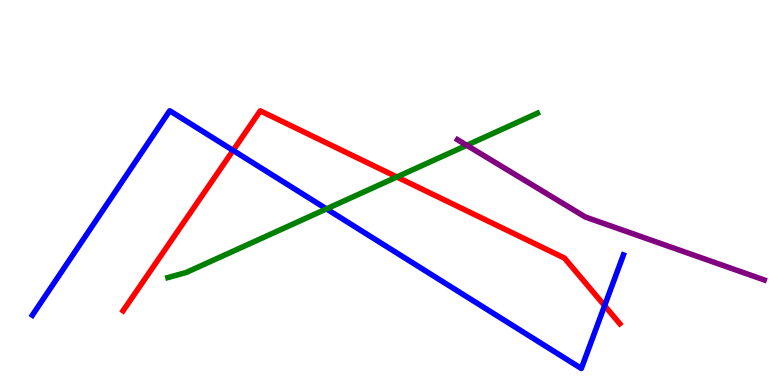[{'lines': ['blue', 'red'], 'intersections': [{'x': 3.01, 'y': 6.09}, {'x': 7.8, 'y': 2.06}]}, {'lines': ['green', 'red'], 'intersections': [{'x': 5.12, 'y': 5.4}]}, {'lines': ['purple', 'red'], 'intersections': []}, {'lines': ['blue', 'green'], 'intersections': [{'x': 4.21, 'y': 4.57}]}, {'lines': ['blue', 'purple'], 'intersections': []}, {'lines': ['green', 'purple'], 'intersections': [{'x': 6.02, 'y': 6.23}]}]